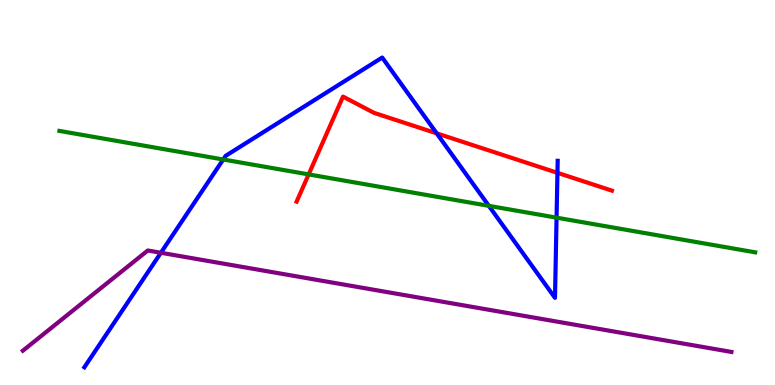[{'lines': ['blue', 'red'], 'intersections': [{'x': 5.63, 'y': 6.54}, {'x': 7.19, 'y': 5.51}]}, {'lines': ['green', 'red'], 'intersections': [{'x': 3.98, 'y': 5.47}]}, {'lines': ['purple', 'red'], 'intersections': []}, {'lines': ['blue', 'green'], 'intersections': [{'x': 2.88, 'y': 5.86}, {'x': 6.31, 'y': 4.65}, {'x': 7.18, 'y': 4.35}]}, {'lines': ['blue', 'purple'], 'intersections': [{'x': 2.08, 'y': 3.43}]}, {'lines': ['green', 'purple'], 'intersections': []}]